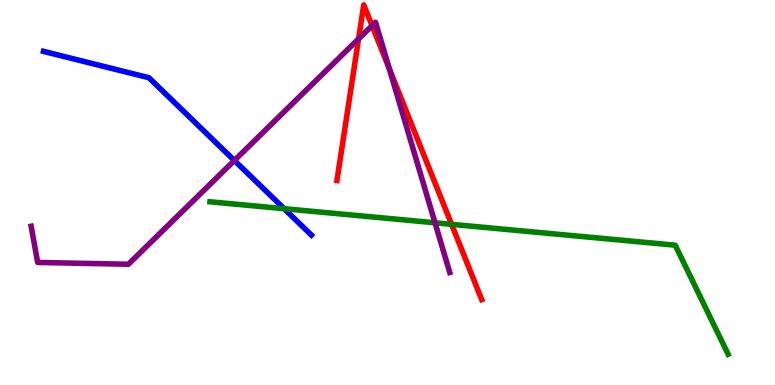[{'lines': ['blue', 'red'], 'intersections': []}, {'lines': ['green', 'red'], 'intersections': [{'x': 5.83, 'y': 4.17}]}, {'lines': ['purple', 'red'], 'intersections': [{'x': 4.63, 'y': 8.99}, {'x': 4.8, 'y': 9.33}, {'x': 5.02, 'y': 8.21}]}, {'lines': ['blue', 'green'], 'intersections': [{'x': 3.67, 'y': 4.58}]}, {'lines': ['blue', 'purple'], 'intersections': [{'x': 3.02, 'y': 5.83}]}, {'lines': ['green', 'purple'], 'intersections': [{'x': 5.61, 'y': 4.21}]}]